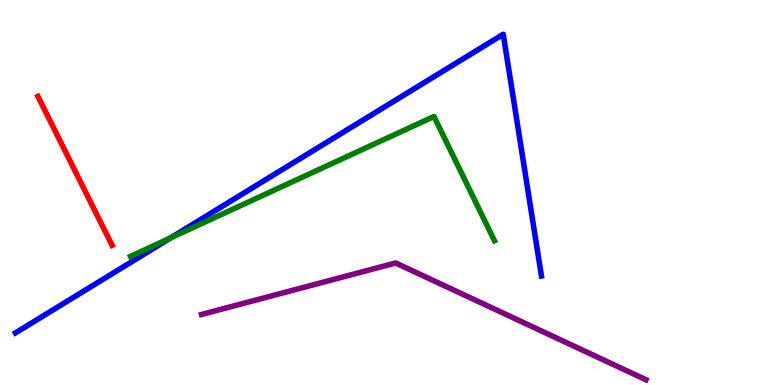[{'lines': ['blue', 'red'], 'intersections': []}, {'lines': ['green', 'red'], 'intersections': []}, {'lines': ['purple', 'red'], 'intersections': []}, {'lines': ['blue', 'green'], 'intersections': [{'x': 2.2, 'y': 3.82}]}, {'lines': ['blue', 'purple'], 'intersections': []}, {'lines': ['green', 'purple'], 'intersections': []}]